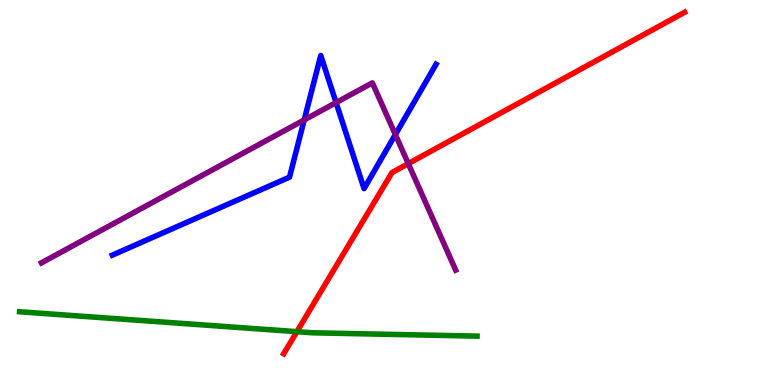[{'lines': ['blue', 'red'], 'intersections': []}, {'lines': ['green', 'red'], 'intersections': [{'x': 3.83, 'y': 1.39}]}, {'lines': ['purple', 'red'], 'intersections': [{'x': 5.27, 'y': 5.75}]}, {'lines': ['blue', 'green'], 'intersections': []}, {'lines': ['blue', 'purple'], 'intersections': [{'x': 3.93, 'y': 6.88}, {'x': 4.34, 'y': 7.34}, {'x': 5.1, 'y': 6.5}]}, {'lines': ['green', 'purple'], 'intersections': []}]